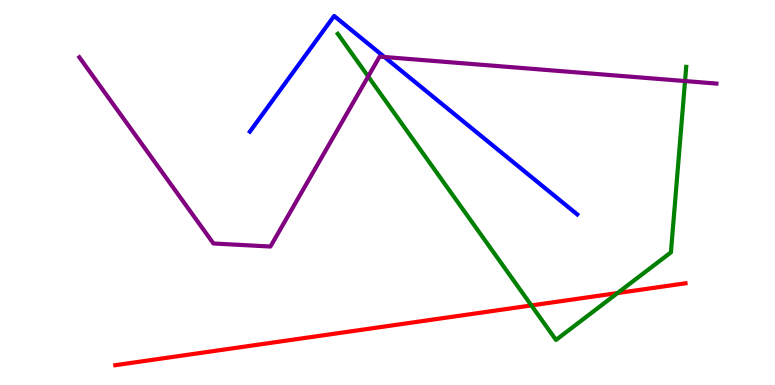[{'lines': ['blue', 'red'], 'intersections': []}, {'lines': ['green', 'red'], 'intersections': [{'x': 6.86, 'y': 2.07}, {'x': 7.97, 'y': 2.39}]}, {'lines': ['purple', 'red'], 'intersections': []}, {'lines': ['blue', 'green'], 'intersections': []}, {'lines': ['blue', 'purple'], 'intersections': [{'x': 4.96, 'y': 8.52}]}, {'lines': ['green', 'purple'], 'intersections': [{'x': 4.75, 'y': 8.01}, {'x': 8.84, 'y': 7.89}]}]